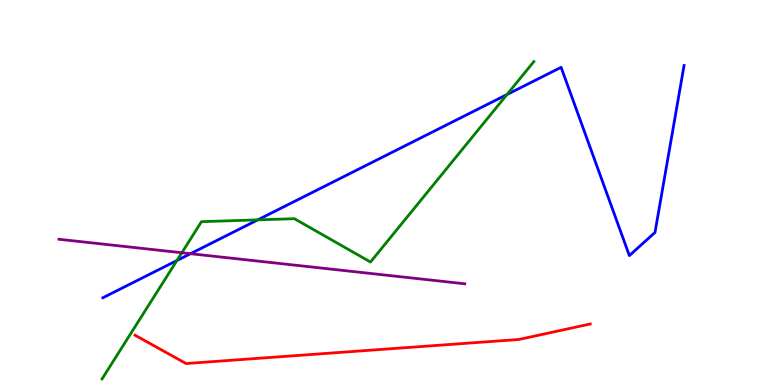[{'lines': ['blue', 'red'], 'intersections': []}, {'lines': ['green', 'red'], 'intersections': []}, {'lines': ['purple', 'red'], 'intersections': []}, {'lines': ['blue', 'green'], 'intersections': [{'x': 2.28, 'y': 3.23}, {'x': 3.33, 'y': 4.29}, {'x': 6.54, 'y': 7.54}]}, {'lines': ['blue', 'purple'], 'intersections': [{'x': 2.46, 'y': 3.41}]}, {'lines': ['green', 'purple'], 'intersections': [{'x': 2.35, 'y': 3.44}]}]